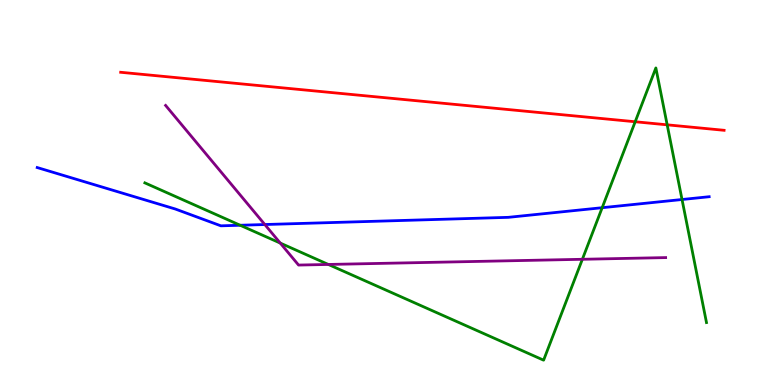[{'lines': ['blue', 'red'], 'intersections': []}, {'lines': ['green', 'red'], 'intersections': [{'x': 8.2, 'y': 6.84}, {'x': 8.61, 'y': 6.76}]}, {'lines': ['purple', 'red'], 'intersections': []}, {'lines': ['blue', 'green'], 'intersections': [{'x': 3.1, 'y': 4.15}, {'x': 7.77, 'y': 4.61}, {'x': 8.8, 'y': 4.82}]}, {'lines': ['blue', 'purple'], 'intersections': [{'x': 3.42, 'y': 4.17}]}, {'lines': ['green', 'purple'], 'intersections': [{'x': 3.62, 'y': 3.69}, {'x': 4.24, 'y': 3.13}, {'x': 7.51, 'y': 3.27}]}]